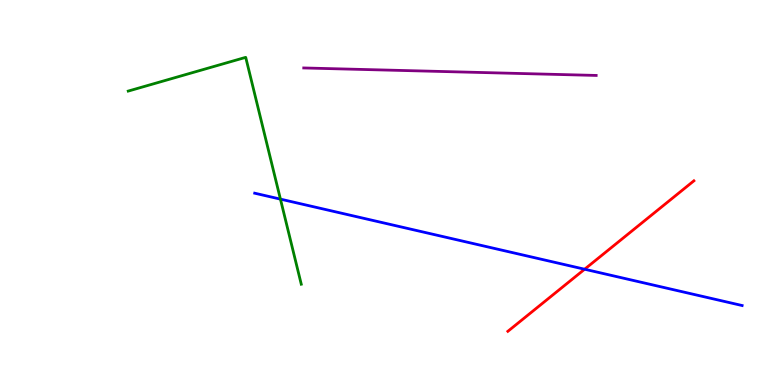[{'lines': ['blue', 'red'], 'intersections': [{'x': 7.54, 'y': 3.01}]}, {'lines': ['green', 'red'], 'intersections': []}, {'lines': ['purple', 'red'], 'intersections': []}, {'lines': ['blue', 'green'], 'intersections': [{'x': 3.62, 'y': 4.83}]}, {'lines': ['blue', 'purple'], 'intersections': []}, {'lines': ['green', 'purple'], 'intersections': []}]